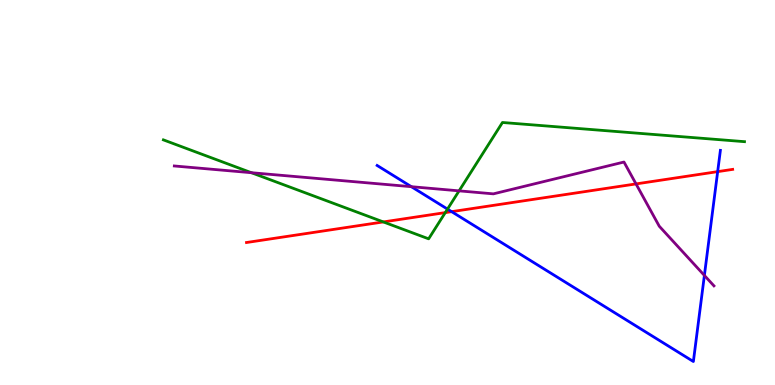[{'lines': ['blue', 'red'], 'intersections': [{'x': 5.83, 'y': 4.5}, {'x': 9.26, 'y': 5.54}]}, {'lines': ['green', 'red'], 'intersections': [{'x': 4.95, 'y': 4.24}, {'x': 5.75, 'y': 4.48}]}, {'lines': ['purple', 'red'], 'intersections': [{'x': 8.21, 'y': 5.22}]}, {'lines': ['blue', 'green'], 'intersections': [{'x': 5.77, 'y': 4.57}]}, {'lines': ['blue', 'purple'], 'intersections': [{'x': 5.31, 'y': 5.15}, {'x': 9.09, 'y': 2.85}]}, {'lines': ['green', 'purple'], 'intersections': [{'x': 3.24, 'y': 5.51}, {'x': 5.92, 'y': 5.04}]}]